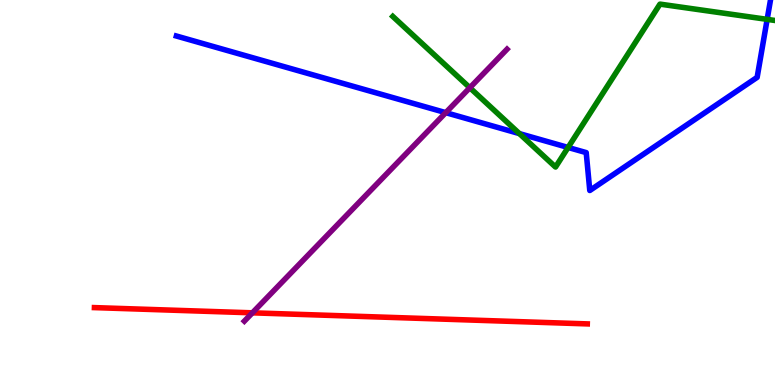[{'lines': ['blue', 'red'], 'intersections': []}, {'lines': ['green', 'red'], 'intersections': []}, {'lines': ['purple', 'red'], 'intersections': [{'x': 3.26, 'y': 1.87}]}, {'lines': ['blue', 'green'], 'intersections': [{'x': 6.7, 'y': 6.53}, {'x': 7.33, 'y': 6.17}, {'x': 9.9, 'y': 9.5}]}, {'lines': ['blue', 'purple'], 'intersections': [{'x': 5.75, 'y': 7.07}]}, {'lines': ['green', 'purple'], 'intersections': [{'x': 6.06, 'y': 7.72}]}]